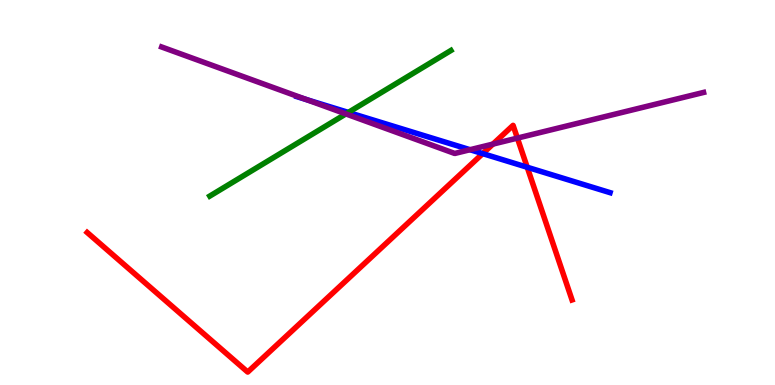[{'lines': ['blue', 'red'], 'intersections': [{'x': 6.23, 'y': 6.01}, {'x': 6.8, 'y': 5.66}]}, {'lines': ['green', 'red'], 'intersections': []}, {'lines': ['purple', 'red'], 'intersections': [{'x': 6.36, 'y': 6.26}, {'x': 6.68, 'y': 6.41}]}, {'lines': ['blue', 'green'], 'intersections': [{'x': 4.49, 'y': 7.08}]}, {'lines': ['blue', 'purple'], 'intersections': [{'x': 3.95, 'y': 7.41}, {'x': 6.06, 'y': 6.11}]}, {'lines': ['green', 'purple'], 'intersections': [{'x': 4.46, 'y': 7.04}]}]